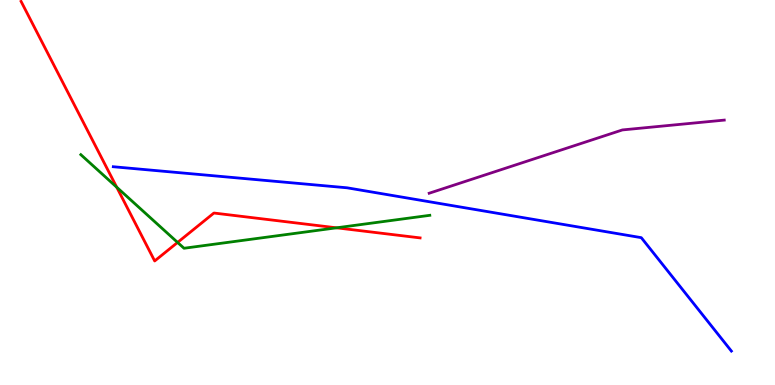[{'lines': ['blue', 'red'], 'intersections': []}, {'lines': ['green', 'red'], 'intersections': [{'x': 1.51, 'y': 5.14}, {'x': 2.29, 'y': 3.7}, {'x': 4.34, 'y': 4.08}]}, {'lines': ['purple', 'red'], 'intersections': []}, {'lines': ['blue', 'green'], 'intersections': []}, {'lines': ['blue', 'purple'], 'intersections': []}, {'lines': ['green', 'purple'], 'intersections': []}]